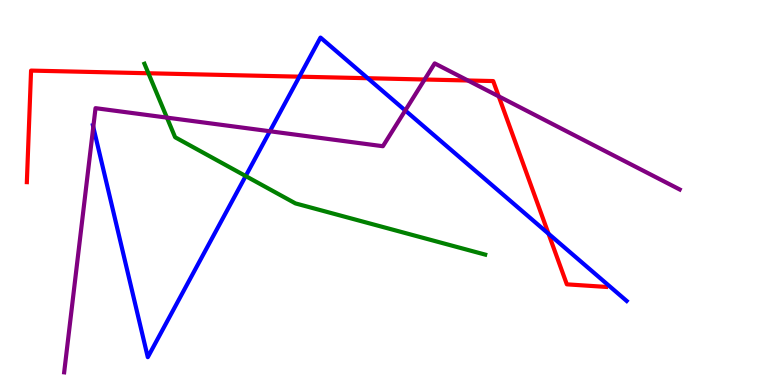[{'lines': ['blue', 'red'], 'intersections': [{'x': 3.86, 'y': 8.01}, {'x': 4.75, 'y': 7.97}, {'x': 7.08, 'y': 3.93}]}, {'lines': ['green', 'red'], 'intersections': [{'x': 1.91, 'y': 8.1}]}, {'lines': ['purple', 'red'], 'intersections': [{'x': 5.48, 'y': 7.93}, {'x': 6.04, 'y': 7.91}, {'x': 6.44, 'y': 7.5}]}, {'lines': ['blue', 'green'], 'intersections': [{'x': 3.17, 'y': 5.43}]}, {'lines': ['blue', 'purple'], 'intersections': [{'x': 1.2, 'y': 6.7}, {'x': 3.48, 'y': 6.59}, {'x': 5.23, 'y': 7.13}]}, {'lines': ['green', 'purple'], 'intersections': [{'x': 2.15, 'y': 6.94}]}]